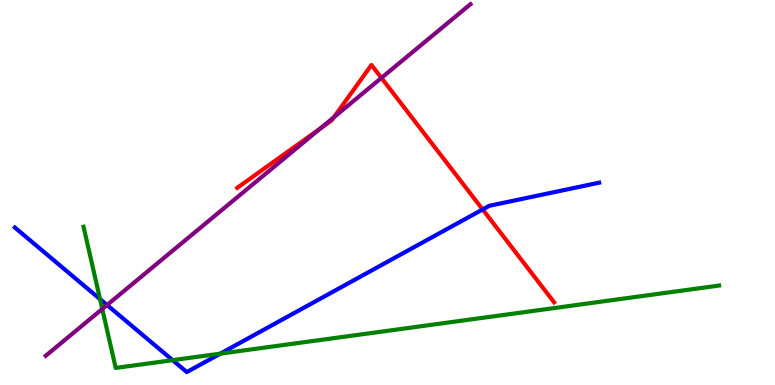[{'lines': ['blue', 'red'], 'intersections': [{'x': 6.23, 'y': 4.56}]}, {'lines': ['green', 'red'], 'intersections': []}, {'lines': ['purple', 'red'], 'intersections': [{'x': 4.14, 'y': 6.67}, {'x': 4.31, 'y': 6.95}, {'x': 4.92, 'y': 7.98}]}, {'lines': ['blue', 'green'], 'intersections': [{'x': 1.29, 'y': 2.23}, {'x': 2.23, 'y': 0.645}, {'x': 2.84, 'y': 0.814}]}, {'lines': ['blue', 'purple'], 'intersections': [{'x': 1.38, 'y': 2.08}]}, {'lines': ['green', 'purple'], 'intersections': [{'x': 1.32, 'y': 1.97}]}]